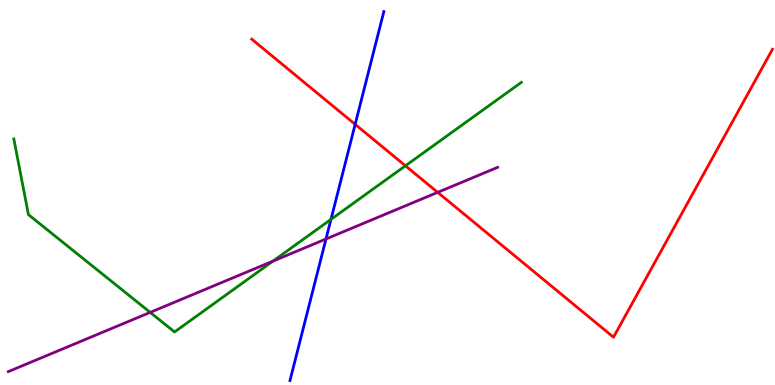[{'lines': ['blue', 'red'], 'intersections': [{'x': 4.58, 'y': 6.77}]}, {'lines': ['green', 'red'], 'intersections': [{'x': 5.23, 'y': 5.69}]}, {'lines': ['purple', 'red'], 'intersections': [{'x': 5.65, 'y': 5.0}]}, {'lines': ['blue', 'green'], 'intersections': [{'x': 4.27, 'y': 4.3}]}, {'lines': ['blue', 'purple'], 'intersections': [{'x': 4.21, 'y': 3.79}]}, {'lines': ['green', 'purple'], 'intersections': [{'x': 1.94, 'y': 1.89}, {'x': 3.52, 'y': 3.22}]}]